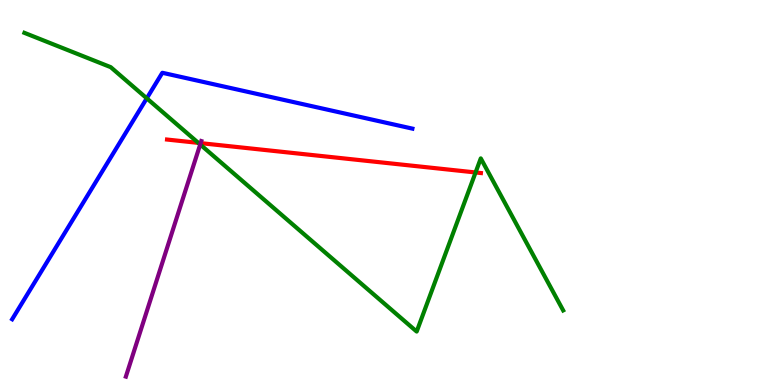[{'lines': ['blue', 'red'], 'intersections': []}, {'lines': ['green', 'red'], 'intersections': [{'x': 2.56, 'y': 6.29}, {'x': 6.14, 'y': 5.52}]}, {'lines': ['purple', 'red'], 'intersections': [{'x': 2.59, 'y': 6.28}]}, {'lines': ['blue', 'green'], 'intersections': [{'x': 1.89, 'y': 7.45}]}, {'lines': ['blue', 'purple'], 'intersections': []}, {'lines': ['green', 'purple'], 'intersections': [{'x': 2.58, 'y': 6.25}]}]